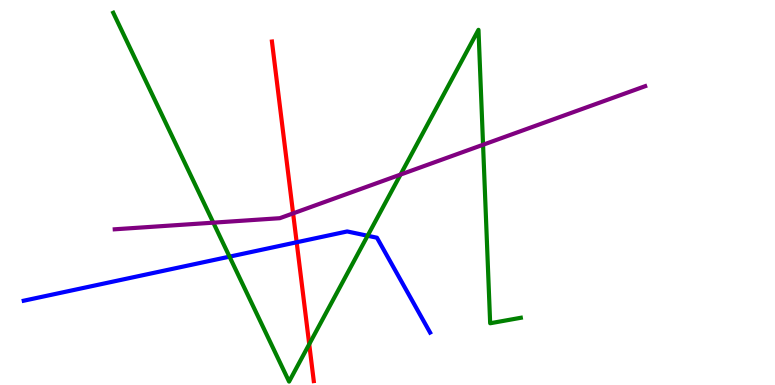[{'lines': ['blue', 'red'], 'intersections': [{'x': 3.83, 'y': 3.71}]}, {'lines': ['green', 'red'], 'intersections': [{'x': 3.99, 'y': 1.06}]}, {'lines': ['purple', 'red'], 'intersections': [{'x': 3.78, 'y': 4.46}]}, {'lines': ['blue', 'green'], 'intersections': [{'x': 2.96, 'y': 3.33}, {'x': 4.74, 'y': 3.88}]}, {'lines': ['blue', 'purple'], 'intersections': []}, {'lines': ['green', 'purple'], 'intersections': [{'x': 2.75, 'y': 4.22}, {'x': 5.17, 'y': 5.47}, {'x': 6.23, 'y': 6.24}]}]